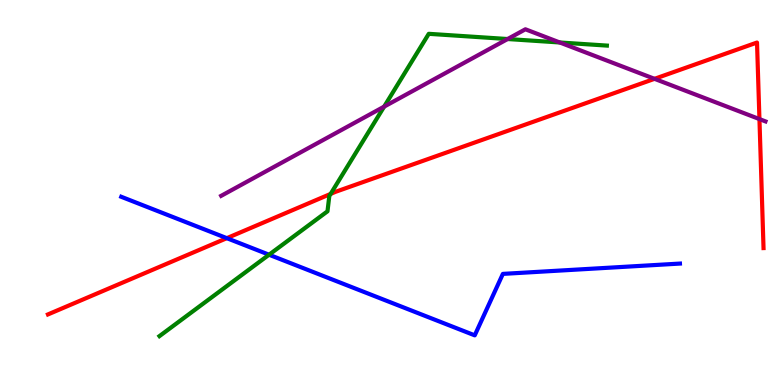[{'lines': ['blue', 'red'], 'intersections': [{'x': 2.93, 'y': 3.81}]}, {'lines': ['green', 'red'], 'intersections': [{'x': 4.27, 'y': 4.96}]}, {'lines': ['purple', 'red'], 'intersections': [{'x': 8.45, 'y': 7.95}, {'x': 9.8, 'y': 6.91}]}, {'lines': ['blue', 'green'], 'intersections': [{'x': 3.47, 'y': 3.38}]}, {'lines': ['blue', 'purple'], 'intersections': []}, {'lines': ['green', 'purple'], 'intersections': [{'x': 4.96, 'y': 7.23}, {'x': 6.55, 'y': 8.99}, {'x': 7.22, 'y': 8.9}]}]